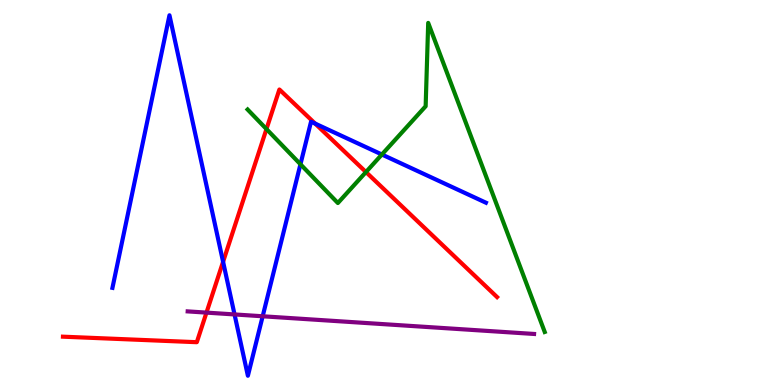[{'lines': ['blue', 'red'], 'intersections': [{'x': 2.88, 'y': 3.2}, {'x': 4.07, 'y': 6.79}]}, {'lines': ['green', 'red'], 'intersections': [{'x': 3.44, 'y': 6.65}, {'x': 4.72, 'y': 5.53}]}, {'lines': ['purple', 'red'], 'intersections': [{'x': 2.66, 'y': 1.88}]}, {'lines': ['blue', 'green'], 'intersections': [{'x': 3.88, 'y': 5.73}, {'x': 4.93, 'y': 5.99}]}, {'lines': ['blue', 'purple'], 'intersections': [{'x': 3.03, 'y': 1.83}, {'x': 3.39, 'y': 1.79}]}, {'lines': ['green', 'purple'], 'intersections': []}]